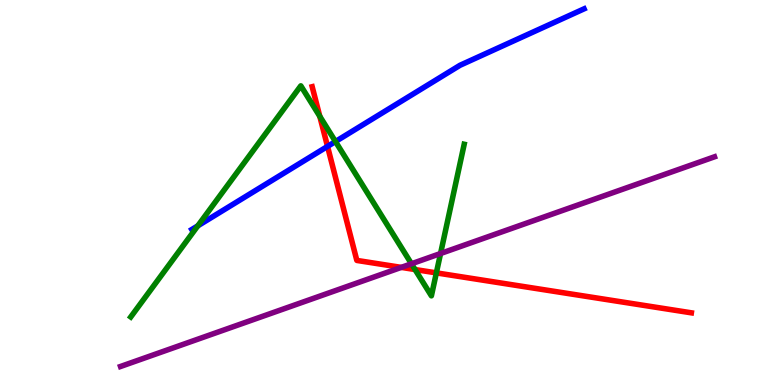[{'lines': ['blue', 'red'], 'intersections': [{'x': 4.23, 'y': 6.2}]}, {'lines': ['green', 'red'], 'intersections': [{'x': 4.13, 'y': 6.98}, {'x': 5.36, 'y': 3.0}, {'x': 5.63, 'y': 2.91}]}, {'lines': ['purple', 'red'], 'intersections': [{'x': 5.18, 'y': 3.05}]}, {'lines': ['blue', 'green'], 'intersections': [{'x': 2.55, 'y': 4.13}, {'x': 4.33, 'y': 6.32}]}, {'lines': ['blue', 'purple'], 'intersections': []}, {'lines': ['green', 'purple'], 'intersections': [{'x': 5.31, 'y': 3.15}, {'x': 5.68, 'y': 3.42}]}]